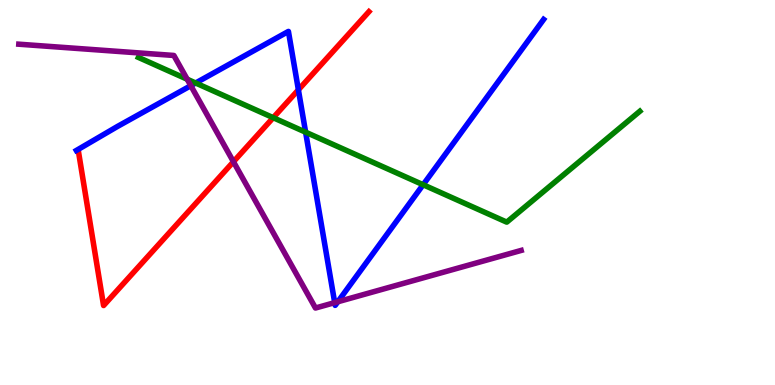[{'lines': ['blue', 'red'], 'intersections': [{'x': 3.85, 'y': 7.67}]}, {'lines': ['green', 'red'], 'intersections': [{'x': 3.53, 'y': 6.94}]}, {'lines': ['purple', 'red'], 'intersections': [{'x': 3.01, 'y': 5.8}]}, {'lines': ['blue', 'green'], 'intersections': [{'x': 2.52, 'y': 7.84}, {'x': 3.94, 'y': 6.57}, {'x': 5.46, 'y': 5.2}]}, {'lines': ['blue', 'purple'], 'intersections': [{'x': 2.46, 'y': 7.77}, {'x': 4.32, 'y': 2.14}, {'x': 4.36, 'y': 2.16}]}, {'lines': ['green', 'purple'], 'intersections': [{'x': 2.42, 'y': 7.94}]}]